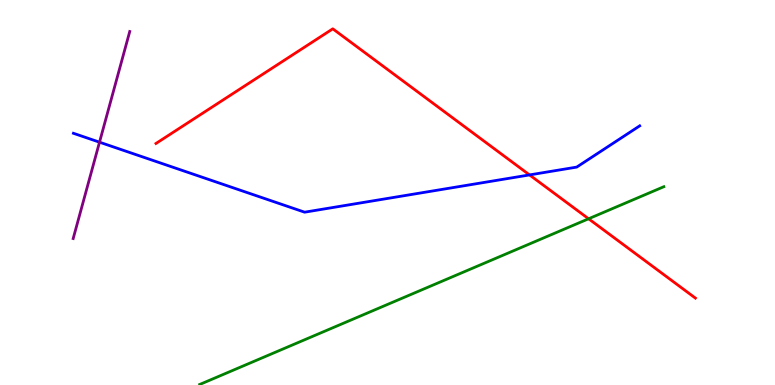[{'lines': ['blue', 'red'], 'intersections': [{'x': 6.83, 'y': 5.46}]}, {'lines': ['green', 'red'], 'intersections': [{'x': 7.59, 'y': 4.32}]}, {'lines': ['purple', 'red'], 'intersections': []}, {'lines': ['blue', 'green'], 'intersections': []}, {'lines': ['blue', 'purple'], 'intersections': [{'x': 1.28, 'y': 6.31}]}, {'lines': ['green', 'purple'], 'intersections': []}]